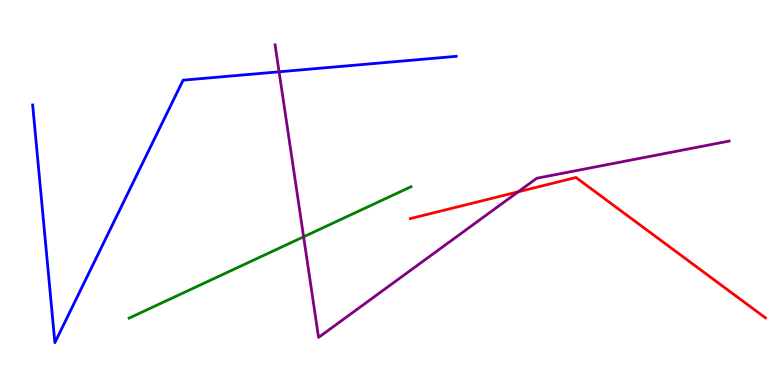[{'lines': ['blue', 'red'], 'intersections': []}, {'lines': ['green', 'red'], 'intersections': []}, {'lines': ['purple', 'red'], 'intersections': [{'x': 6.69, 'y': 5.02}]}, {'lines': ['blue', 'green'], 'intersections': []}, {'lines': ['blue', 'purple'], 'intersections': [{'x': 3.6, 'y': 8.14}]}, {'lines': ['green', 'purple'], 'intersections': [{'x': 3.92, 'y': 3.85}]}]